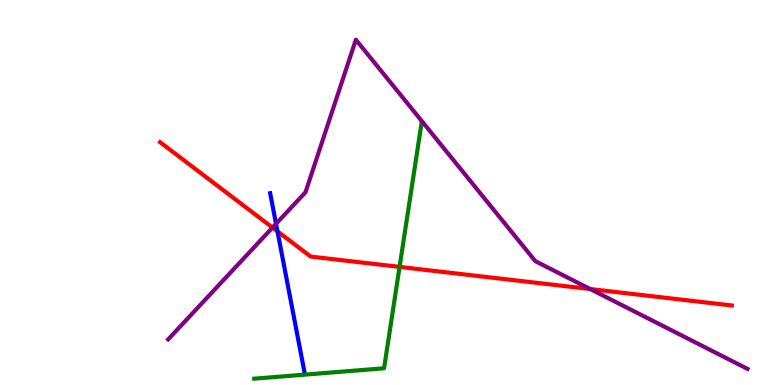[{'lines': ['blue', 'red'], 'intersections': [{'x': 3.58, 'y': 3.99}]}, {'lines': ['green', 'red'], 'intersections': [{'x': 5.16, 'y': 3.07}]}, {'lines': ['purple', 'red'], 'intersections': [{'x': 3.52, 'y': 4.09}, {'x': 7.62, 'y': 2.49}]}, {'lines': ['blue', 'green'], 'intersections': []}, {'lines': ['blue', 'purple'], 'intersections': [{'x': 3.56, 'y': 4.19}]}, {'lines': ['green', 'purple'], 'intersections': []}]